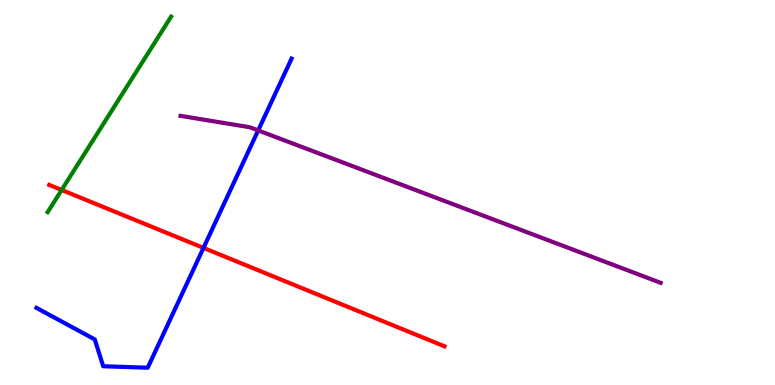[{'lines': ['blue', 'red'], 'intersections': [{'x': 2.63, 'y': 3.56}]}, {'lines': ['green', 'red'], 'intersections': [{'x': 0.796, 'y': 5.07}]}, {'lines': ['purple', 'red'], 'intersections': []}, {'lines': ['blue', 'green'], 'intersections': []}, {'lines': ['blue', 'purple'], 'intersections': [{'x': 3.33, 'y': 6.61}]}, {'lines': ['green', 'purple'], 'intersections': []}]